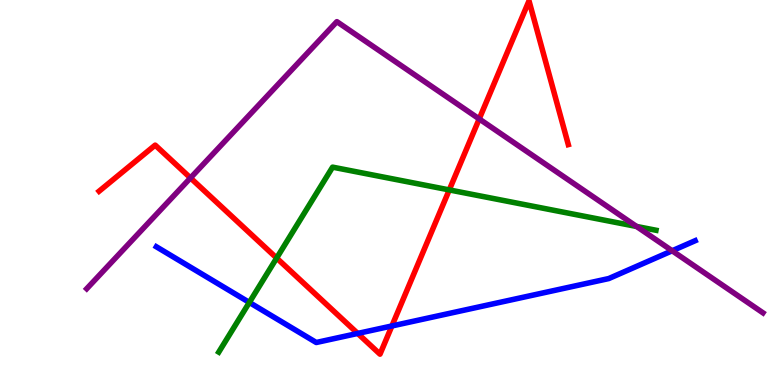[{'lines': ['blue', 'red'], 'intersections': [{'x': 4.62, 'y': 1.34}, {'x': 5.06, 'y': 1.53}]}, {'lines': ['green', 'red'], 'intersections': [{'x': 3.57, 'y': 3.3}, {'x': 5.8, 'y': 5.07}]}, {'lines': ['purple', 'red'], 'intersections': [{'x': 2.46, 'y': 5.38}, {'x': 6.18, 'y': 6.91}]}, {'lines': ['blue', 'green'], 'intersections': [{'x': 3.22, 'y': 2.14}]}, {'lines': ['blue', 'purple'], 'intersections': [{'x': 8.67, 'y': 3.49}]}, {'lines': ['green', 'purple'], 'intersections': [{'x': 8.21, 'y': 4.12}]}]